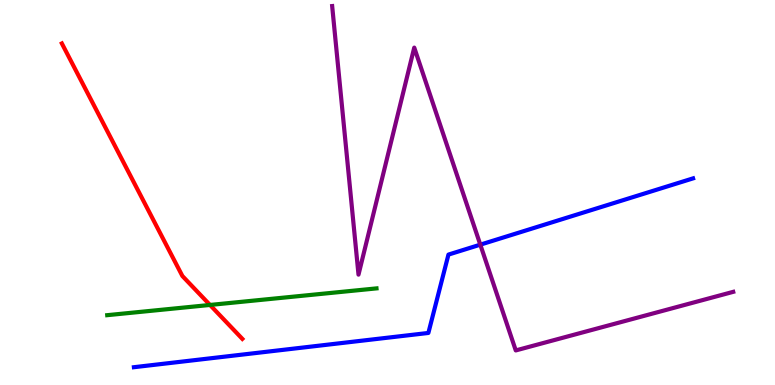[{'lines': ['blue', 'red'], 'intersections': []}, {'lines': ['green', 'red'], 'intersections': [{'x': 2.71, 'y': 2.08}]}, {'lines': ['purple', 'red'], 'intersections': []}, {'lines': ['blue', 'green'], 'intersections': []}, {'lines': ['blue', 'purple'], 'intersections': [{'x': 6.2, 'y': 3.65}]}, {'lines': ['green', 'purple'], 'intersections': []}]